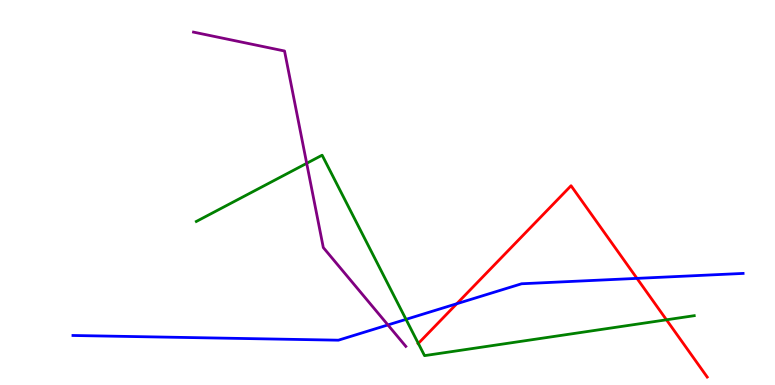[{'lines': ['blue', 'red'], 'intersections': [{'x': 5.89, 'y': 2.11}, {'x': 8.22, 'y': 2.77}]}, {'lines': ['green', 'red'], 'intersections': [{'x': 5.4, 'y': 1.08}, {'x': 8.6, 'y': 1.69}]}, {'lines': ['purple', 'red'], 'intersections': []}, {'lines': ['blue', 'green'], 'intersections': [{'x': 5.24, 'y': 1.7}]}, {'lines': ['blue', 'purple'], 'intersections': [{'x': 5.01, 'y': 1.56}]}, {'lines': ['green', 'purple'], 'intersections': [{'x': 3.96, 'y': 5.76}]}]